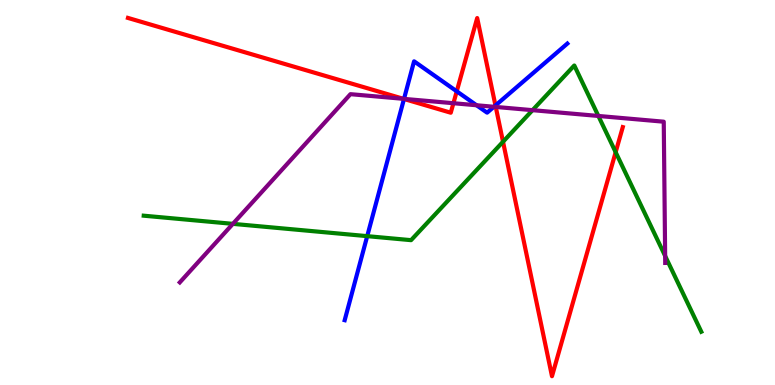[{'lines': ['blue', 'red'], 'intersections': [{'x': 5.21, 'y': 7.43}, {'x': 5.89, 'y': 7.63}, {'x': 6.39, 'y': 7.26}]}, {'lines': ['green', 'red'], 'intersections': [{'x': 6.49, 'y': 6.32}, {'x': 7.94, 'y': 6.05}]}, {'lines': ['purple', 'red'], 'intersections': [{'x': 5.21, 'y': 7.43}, {'x': 5.85, 'y': 7.32}, {'x': 6.4, 'y': 7.22}]}, {'lines': ['blue', 'green'], 'intersections': [{'x': 4.74, 'y': 3.87}]}, {'lines': ['blue', 'purple'], 'intersections': [{'x': 5.21, 'y': 7.43}, {'x': 6.15, 'y': 7.27}, {'x': 6.37, 'y': 7.23}]}, {'lines': ['green', 'purple'], 'intersections': [{'x': 3.0, 'y': 4.19}, {'x': 6.87, 'y': 7.14}, {'x': 7.72, 'y': 6.99}, {'x': 8.58, 'y': 3.35}]}]